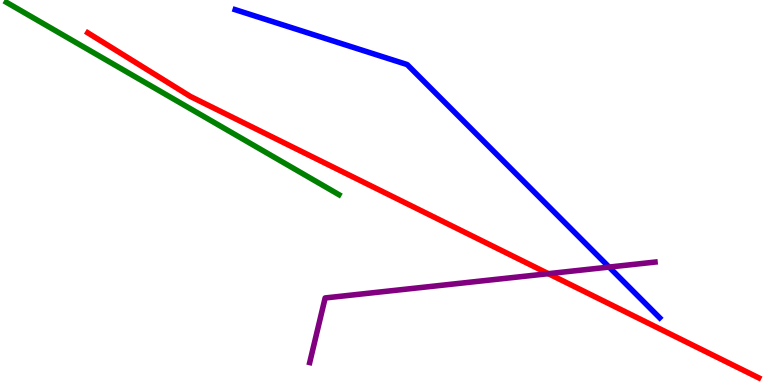[{'lines': ['blue', 'red'], 'intersections': []}, {'lines': ['green', 'red'], 'intersections': []}, {'lines': ['purple', 'red'], 'intersections': [{'x': 7.08, 'y': 2.89}]}, {'lines': ['blue', 'green'], 'intersections': []}, {'lines': ['blue', 'purple'], 'intersections': [{'x': 7.86, 'y': 3.06}]}, {'lines': ['green', 'purple'], 'intersections': []}]